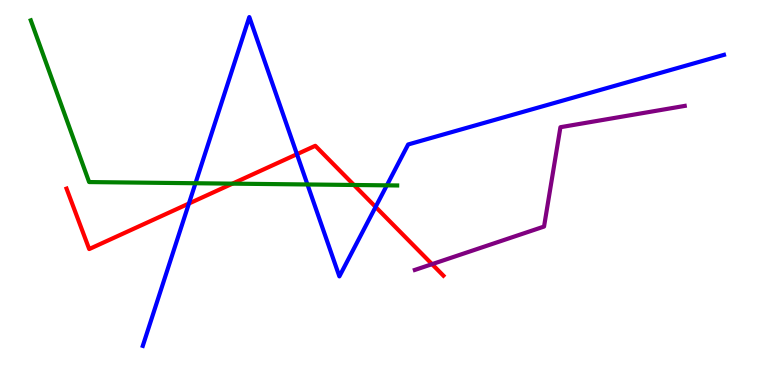[{'lines': ['blue', 'red'], 'intersections': [{'x': 2.44, 'y': 4.71}, {'x': 3.83, 'y': 5.99}, {'x': 4.85, 'y': 4.63}]}, {'lines': ['green', 'red'], 'intersections': [{'x': 3.0, 'y': 5.23}, {'x': 4.57, 'y': 5.2}]}, {'lines': ['purple', 'red'], 'intersections': [{'x': 5.57, 'y': 3.14}]}, {'lines': ['blue', 'green'], 'intersections': [{'x': 2.52, 'y': 5.24}, {'x': 3.97, 'y': 5.21}, {'x': 4.99, 'y': 5.19}]}, {'lines': ['blue', 'purple'], 'intersections': []}, {'lines': ['green', 'purple'], 'intersections': []}]